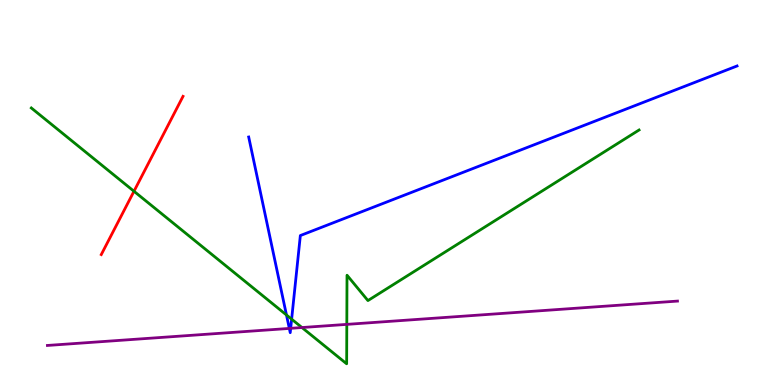[{'lines': ['blue', 'red'], 'intersections': []}, {'lines': ['green', 'red'], 'intersections': [{'x': 1.73, 'y': 5.03}]}, {'lines': ['purple', 'red'], 'intersections': []}, {'lines': ['blue', 'green'], 'intersections': [{'x': 3.7, 'y': 1.82}, {'x': 3.76, 'y': 1.71}]}, {'lines': ['blue', 'purple'], 'intersections': [{'x': 3.73, 'y': 1.47}, {'x': 3.75, 'y': 1.47}]}, {'lines': ['green', 'purple'], 'intersections': [{'x': 3.9, 'y': 1.49}, {'x': 4.47, 'y': 1.57}]}]